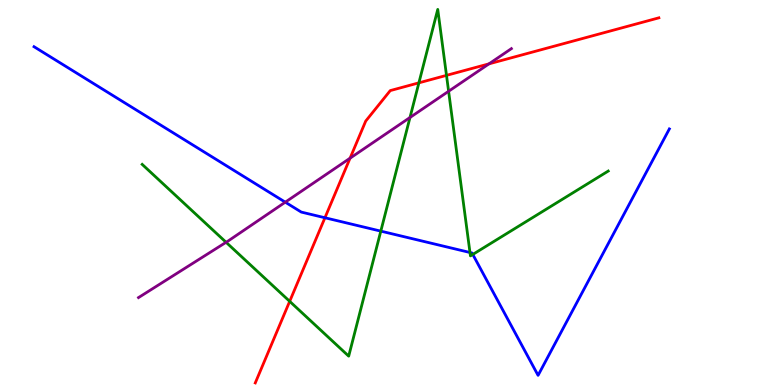[{'lines': ['blue', 'red'], 'intersections': [{'x': 4.19, 'y': 4.34}]}, {'lines': ['green', 'red'], 'intersections': [{'x': 3.74, 'y': 2.17}, {'x': 5.41, 'y': 7.85}, {'x': 5.76, 'y': 8.04}]}, {'lines': ['purple', 'red'], 'intersections': [{'x': 4.52, 'y': 5.89}, {'x': 6.31, 'y': 8.34}]}, {'lines': ['blue', 'green'], 'intersections': [{'x': 4.91, 'y': 4.0}, {'x': 6.06, 'y': 3.44}, {'x': 6.1, 'y': 3.39}]}, {'lines': ['blue', 'purple'], 'intersections': [{'x': 3.68, 'y': 4.75}]}, {'lines': ['green', 'purple'], 'intersections': [{'x': 2.92, 'y': 3.71}, {'x': 5.29, 'y': 6.95}, {'x': 5.79, 'y': 7.63}]}]